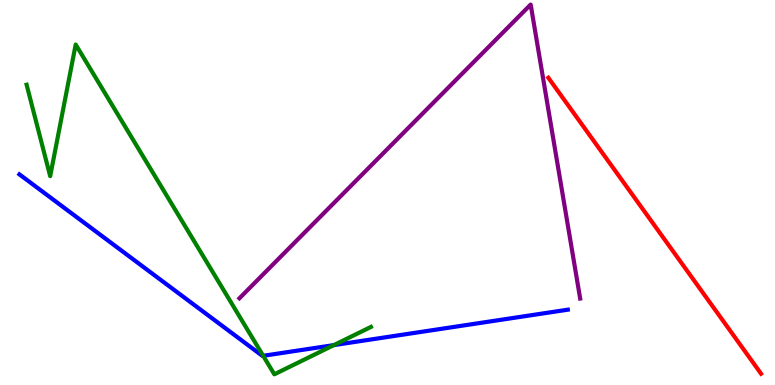[{'lines': ['blue', 'red'], 'intersections': []}, {'lines': ['green', 'red'], 'intersections': []}, {'lines': ['purple', 'red'], 'intersections': []}, {'lines': ['blue', 'green'], 'intersections': [{'x': 3.4, 'y': 0.758}, {'x': 4.31, 'y': 1.04}]}, {'lines': ['blue', 'purple'], 'intersections': []}, {'lines': ['green', 'purple'], 'intersections': []}]